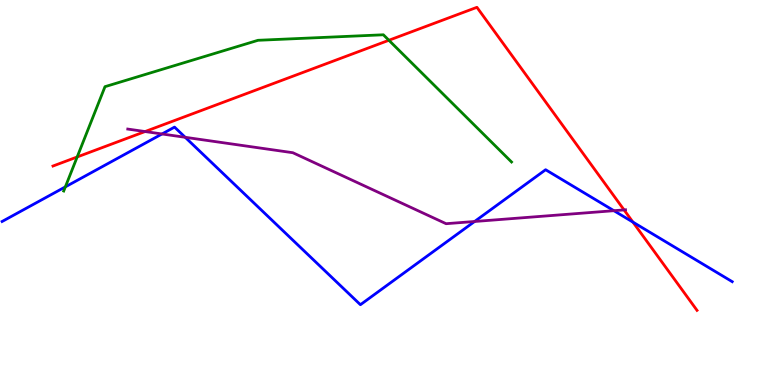[{'lines': ['blue', 'red'], 'intersections': [{'x': 8.17, 'y': 4.23}]}, {'lines': ['green', 'red'], 'intersections': [{'x': 0.996, 'y': 5.92}, {'x': 5.02, 'y': 8.95}]}, {'lines': ['purple', 'red'], 'intersections': [{'x': 1.87, 'y': 6.58}, {'x': 8.05, 'y': 4.55}]}, {'lines': ['blue', 'green'], 'intersections': [{'x': 0.843, 'y': 5.15}]}, {'lines': ['blue', 'purple'], 'intersections': [{'x': 2.09, 'y': 6.52}, {'x': 2.39, 'y': 6.43}, {'x': 6.12, 'y': 4.25}, {'x': 7.92, 'y': 4.53}]}, {'lines': ['green', 'purple'], 'intersections': []}]